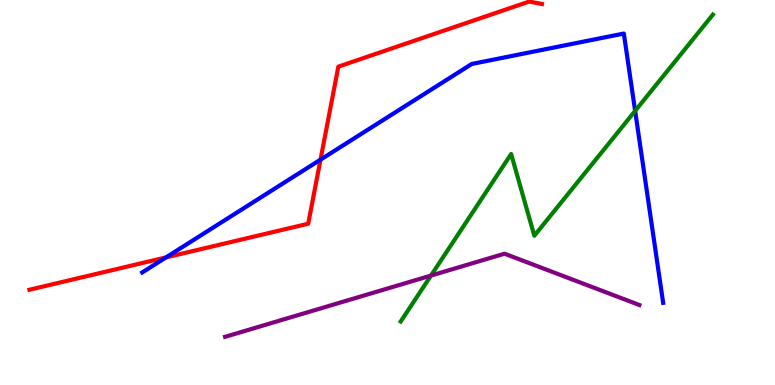[{'lines': ['blue', 'red'], 'intersections': [{'x': 2.14, 'y': 3.31}, {'x': 4.14, 'y': 5.85}]}, {'lines': ['green', 'red'], 'intersections': []}, {'lines': ['purple', 'red'], 'intersections': []}, {'lines': ['blue', 'green'], 'intersections': [{'x': 8.2, 'y': 7.12}]}, {'lines': ['blue', 'purple'], 'intersections': []}, {'lines': ['green', 'purple'], 'intersections': [{'x': 5.56, 'y': 2.84}]}]